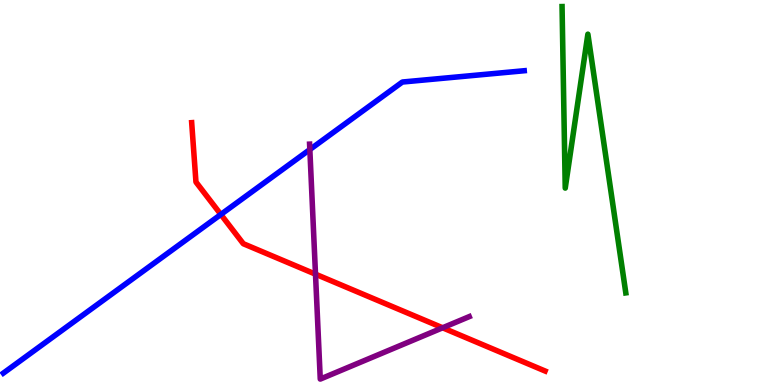[{'lines': ['blue', 'red'], 'intersections': [{'x': 2.85, 'y': 4.43}]}, {'lines': ['green', 'red'], 'intersections': []}, {'lines': ['purple', 'red'], 'intersections': [{'x': 4.07, 'y': 2.88}, {'x': 5.71, 'y': 1.49}]}, {'lines': ['blue', 'green'], 'intersections': []}, {'lines': ['blue', 'purple'], 'intersections': [{'x': 4.0, 'y': 6.12}]}, {'lines': ['green', 'purple'], 'intersections': []}]